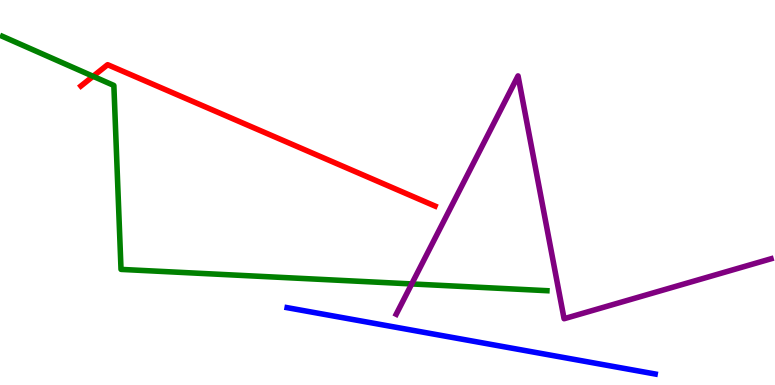[{'lines': ['blue', 'red'], 'intersections': []}, {'lines': ['green', 'red'], 'intersections': [{'x': 1.2, 'y': 8.02}]}, {'lines': ['purple', 'red'], 'intersections': []}, {'lines': ['blue', 'green'], 'intersections': []}, {'lines': ['blue', 'purple'], 'intersections': []}, {'lines': ['green', 'purple'], 'intersections': [{'x': 5.31, 'y': 2.63}]}]